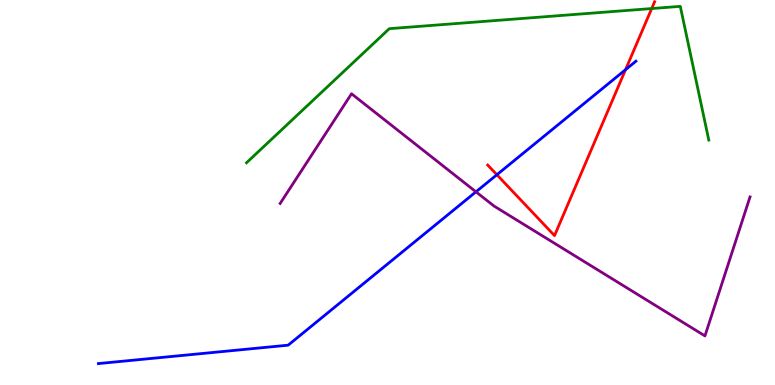[{'lines': ['blue', 'red'], 'intersections': [{'x': 6.41, 'y': 5.46}, {'x': 8.07, 'y': 8.19}]}, {'lines': ['green', 'red'], 'intersections': [{'x': 8.41, 'y': 9.78}]}, {'lines': ['purple', 'red'], 'intersections': []}, {'lines': ['blue', 'green'], 'intersections': []}, {'lines': ['blue', 'purple'], 'intersections': [{'x': 6.14, 'y': 5.02}]}, {'lines': ['green', 'purple'], 'intersections': []}]